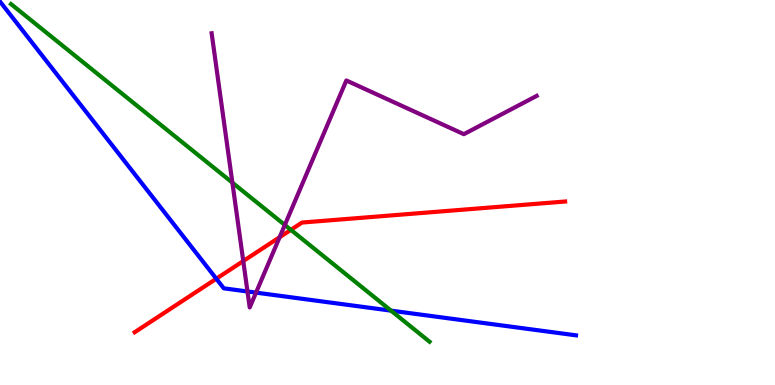[{'lines': ['blue', 'red'], 'intersections': [{'x': 2.79, 'y': 2.76}]}, {'lines': ['green', 'red'], 'intersections': [{'x': 3.75, 'y': 4.03}]}, {'lines': ['purple', 'red'], 'intersections': [{'x': 3.14, 'y': 3.22}, {'x': 3.61, 'y': 3.84}]}, {'lines': ['blue', 'green'], 'intersections': [{'x': 5.05, 'y': 1.93}]}, {'lines': ['blue', 'purple'], 'intersections': [{'x': 3.19, 'y': 2.43}, {'x': 3.3, 'y': 2.4}]}, {'lines': ['green', 'purple'], 'intersections': [{'x': 3.0, 'y': 5.26}, {'x': 3.68, 'y': 4.16}]}]